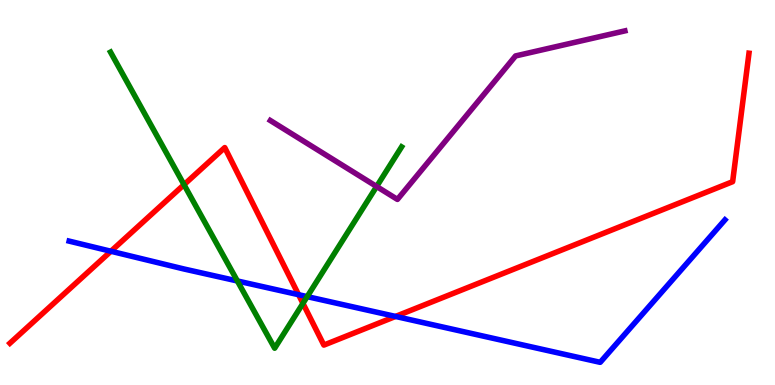[{'lines': ['blue', 'red'], 'intersections': [{'x': 1.43, 'y': 3.47}, {'x': 3.85, 'y': 2.35}, {'x': 5.1, 'y': 1.78}]}, {'lines': ['green', 'red'], 'intersections': [{'x': 2.37, 'y': 5.2}, {'x': 3.91, 'y': 2.12}]}, {'lines': ['purple', 'red'], 'intersections': []}, {'lines': ['blue', 'green'], 'intersections': [{'x': 3.06, 'y': 2.7}, {'x': 3.96, 'y': 2.3}]}, {'lines': ['blue', 'purple'], 'intersections': []}, {'lines': ['green', 'purple'], 'intersections': [{'x': 4.86, 'y': 5.16}]}]